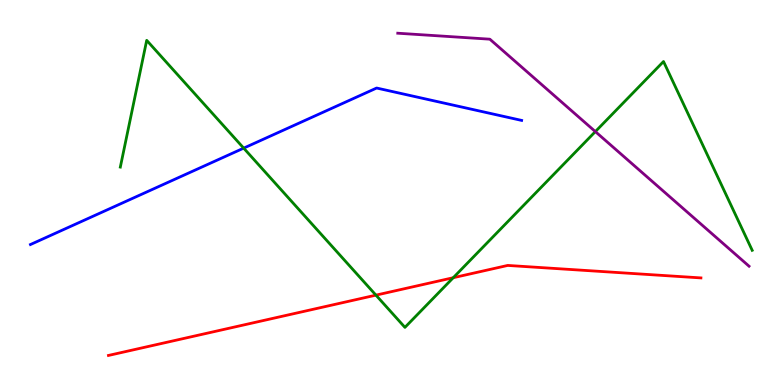[{'lines': ['blue', 'red'], 'intersections': []}, {'lines': ['green', 'red'], 'intersections': [{'x': 4.85, 'y': 2.33}, {'x': 5.85, 'y': 2.79}]}, {'lines': ['purple', 'red'], 'intersections': []}, {'lines': ['blue', 'green'], 'intersections': [{'x': 3.14, 'y': 6.15}]}, {'lines': ['blue', 'purple'], 'intersections': []}, {'lines': ['green', 'purple'], 'intersections': [{'x': 7.68, 'y': 6.58}]}]